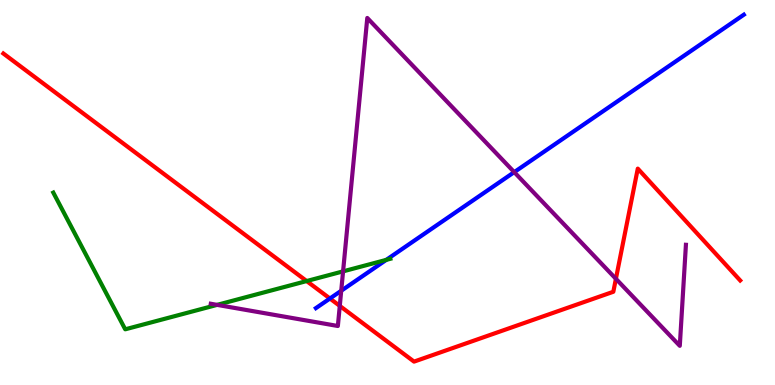[{'lines': ['blue', 'red'], 'intersections': [{'x': 4.26, 'y': 2.25}]}, {'lines': ['green', 'red'], 'intersections': [{'x': 3.96, 'y': 2.7}]}, {'lines': ['purple', 'red'], 'intersections': [{'x': 4.38, 'y': 2.05}, {'x': 7.95, 'y': 2.76}]}, {'lines': ['blue', 'green'], 'intersections': [{'x': 4.98, 'y': 3.25}]}, {'lines': ['blue', 'purple'], 'intersections': [{'x': 4.4, 'y': 2.45}, {'x': 6.64, 'y': 5.53}]}, {'lines': ['green', 'purple'], 'intersections': [{'x': 2.8, 'y': 2.08}, {'x': 4.43, 'y': 2.95}]}]